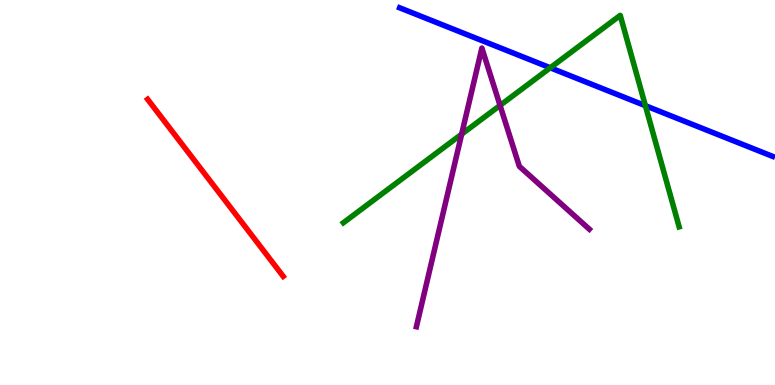[{'lines': ['blue', 'red'], 'intersections': []}, {'lines': ['green', 'red'], 'intersections': []}, {'lines': ['purple', 'red'], 'intersections': []}, {'lines': ['blue', 'green'], 'intersections': [{'x': 7.1, 'y': 8.24}, {'x': 8.33, 'y': 7.25}]}, {'lines': ['blue', 'purple'], 'intersections': []}, {'lines': ['green', 'purple'], 'intersections': [{'x': 5.96, 'y': 6.52}, {'x': 6.45, 'y': 7.26}]}]